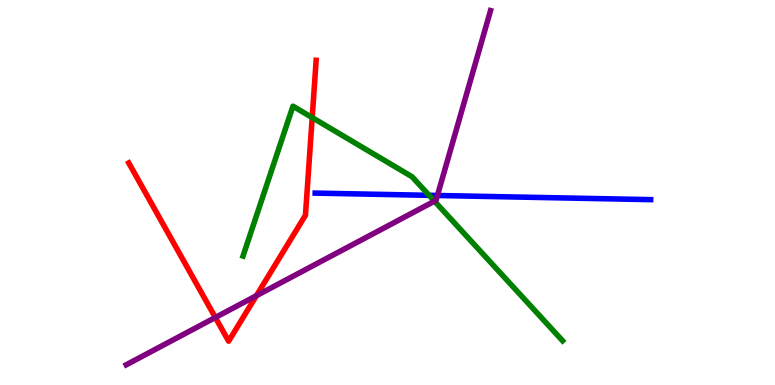[{'lines': ['blue', 'red'], 'intersections': []}, {'lines': ['green', 'red'], 'intersections': [{'x': 4.03, 'y': 6.95}]}, {'lines': ['purple', 'red'], 'intersections': [{'x': 2.78, 'y': 1.75}, {'x': 3.31, 'y': 2.32}]}, {'lines': ['blue', 'green'], 'intersections': [{'x': 5.54, 'y': 4.93}]}, {'lines': ['blue', 'purple'], 'intersections': [{'x': 5.64, 'y': 4.92}]}, {'lines': ['green', 'purple'], 'intersections': [{'x': 5.61, 'y': 4.77}]}]